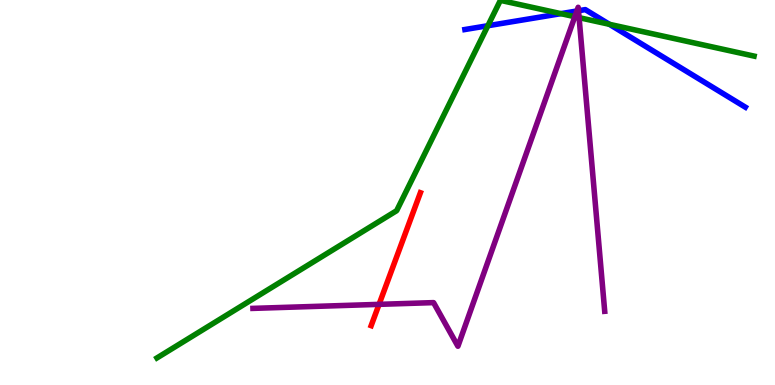[{'lines': ['blue', 'red'], 'intersections': []}, {'lines': ['green', 'red'], 'intersections': []}, {'lines': ['purple', 'red'], 'intersections': [{'x': 4.89, 'y': 2.09}]}, {'lines': ['blue', 'green'], 'intersections': [{'x': 6.3, 'y': 9.33}, {'x': 7.24, 'y': 9.65}, {'x': 7.86, 'y': 9.37}]}, {'lines': ['blue', 'purple'], 'intersections': [{'x': 7.44, 'y': 9.71}, {'x': 7.46, 'y': 9.72}]}, {'lines': ['green', 'purple'], 'intersections': [{'x': 7.42, 'y': 9.57}, {'x': 7.47, 'y': 9.54}]}]